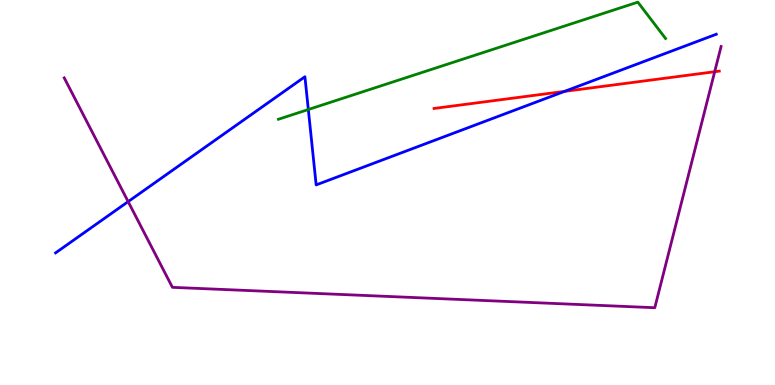[{'lines': ['blue', 'red'], 'intersections': [{'x': 7.28, 'y': 7.63}]}, {'lines': ['green', 'red'], 'intersections': []}, {'lines': ['purple', 'red'], 'intersections': [{'x': 9.22, 'y': 8.14}]}, {'lines': ['blue', 'green'], 'intersections': [{'x': 3.98, 'y': 7.16}]}, {'lines': ['blue', 'purple'], 'intersections': [{'x': 1.65, 'y': 4.76}]}, {'lines': ['green', 'purple'], 'intersections': []}]